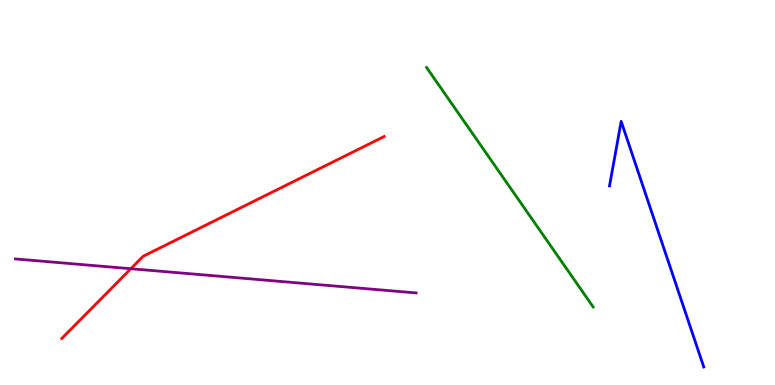[{'lines': ['blue', 'red'], 'intersections': []}, {'lines': ['green', 'red'], 'intersections': []}, {'lines': ['purple', 'red'], 'intersections': [{'x': 1.69, 'y': 3.02}]}, {'lines': ['blue', 'green'], 'intersections': []}, {'lines': ['blue', 'purple'], 'intersections': []}, {'lines': ['green', 'purple'], 'intersections': []}]